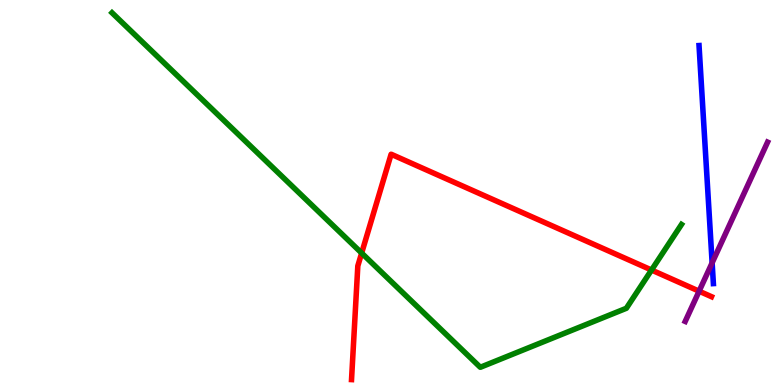[{'lines': ['blue', 'red'], 'intersections': []}, {'lines': ['green', 'red'], 'intersections': [{'x': 4.67, 'y': 3.43}, {'x': 8.41, 'y': 2.99}]}, {'lines': ['purple', 'red'], 'intersections': [{'x': 9.02, 'y': 2.44}]}, {'lines': ['blue', 'green'], 'intersections': []}, {'lines': ['blue', 'purple'], 'intersections': [{'x': 9.19, 'y': 3.17}]}, {'lines': ['green', 'purple'], 'intersections': []}]